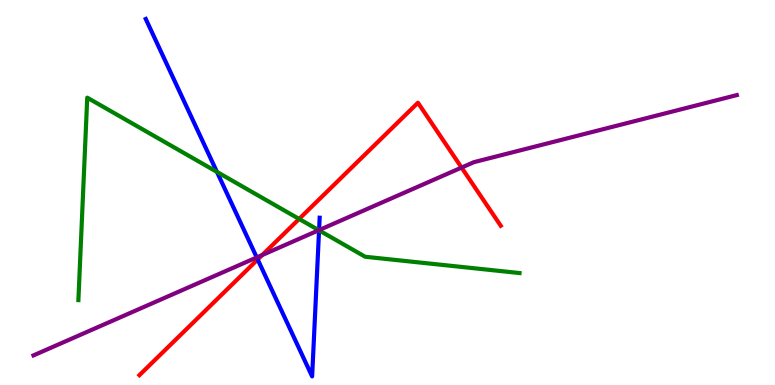[{'lines': ['blue', 'red'], 'intersections': [{'x': 3.33, 'y': 3.26}]}, {'lines': ['green', 'red'], 'intersections': [{'x': 3.86, 'y': 4.31}]}, {'lines': ['purple', 'red'], 'intersections': [{'x': 3.38, 'y': 3.38}, {'x': 5.96, 'y': 5.65}]}, {'lines': ['blue', 'green'], 'intersections': [{'x': 2.8, 'y': 5.54}, {'x': 4.12, 'y': 4.02}]}, {'lines': ['blue', 'purple'], 'intersections': [{'x': 3.31, 'y': 3.31}, {'x': 4.12, 'y': 4.02}]}, {'lines': ['green', 'purple'], 'intersections': [{'x': 4.11, 'y': 4.02}]}]